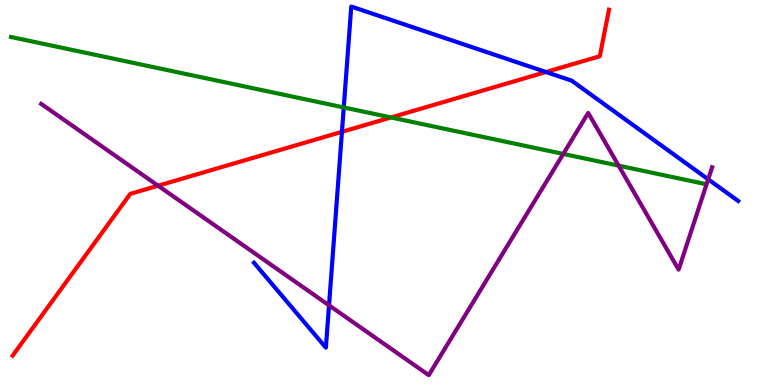[{'lines': ['blue', 'red'], 'intersections': [{'x': 4.41, 'y': 6.58}, {'x': 7.05, 'y': 8.13}]}, {'lines': ['green', 'red'], 'intersections': [{'x': 5.04, 'y': 6.95}]}, {'lines': ['purple', 'red'], 'intersections': [{'x': 2.04, 'y': 5.18}]}, {'lines': ['blue', 'green'], 'intersections': [{'x': 4.44, 'y': 7.21}]}, {'lines': ['blue', 'purple'], 'intersections': [{'x': 4.25, 'y': 2.07}, {'x': 9.14, 'y': 5.34}]}, {'lines': ['green', 'purple'], 'intersections': [{'x': 7.27, 'y': 6.0}, {'x': 7.98, 'y': 5.7}]}]